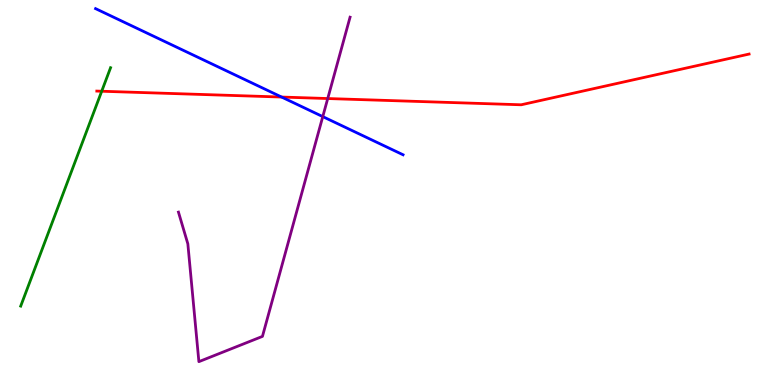[{'lines': ['blue', 'red'], 'intersections': [{'x': 3.63, 'y': 7.48}]}, {'lines': ['green', 'red'], 'intersections': [{'x': 1.31, 'y': 7.63}]}, {'lines': ['purple', 'red'], 'intersections': [{'x': 4.23, 'y': 7.44}]}, {'lines': ['blue', 'green'], 'intersections': []}, {'lines': ['blue', 'purple'], 'intersections': [{'x': 4.16, 'y': 6.97}]}, {'lines': ['green', 'purple'], 'intersections': []}]